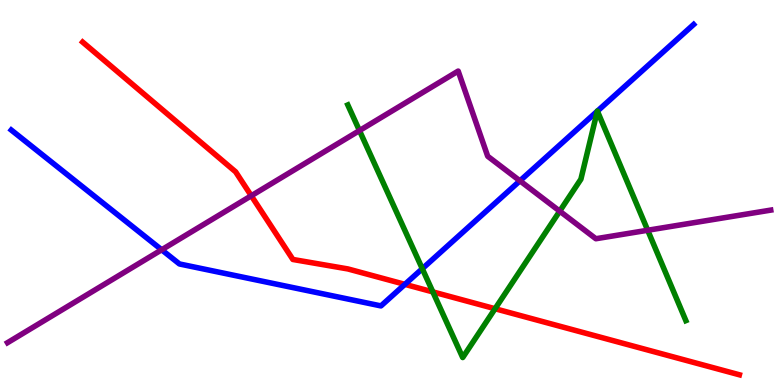[{'lines': ['blue', 'red'], 'intersections': [{'x': 5.22, 'y': 2.61}]}, {'lines': ['green', 'red'], 'intersections': [{'x': 5.59, 'y': 2.42}, {'x': 6.39, 'y': 1.98}]}, {'lines': ['purple', 'red'], 'intersections': [{'x': 3.24, 'y': 4.91}]}, {'lines': ['blue', 'green'], 'intersections': [{'x': 5.45, 'y': 3.02}, {'x': 7.71, 'y': 7.11}, {'x': 7.71, 'y': 7.11}]}, {'lines': ['blue', 'purple'], 'intersections': [{'x': 2.09, 'y': 3.51}, {'x': 6.71, 'y': 5.3}]}, {'lines': ['green', 'purple'], 'intersections': [{'x': 4.64, 'y': 6.61}, {'x': 7.22, 'y': 4.52}, {'x': 8.36, 'y': 4.02}]}]